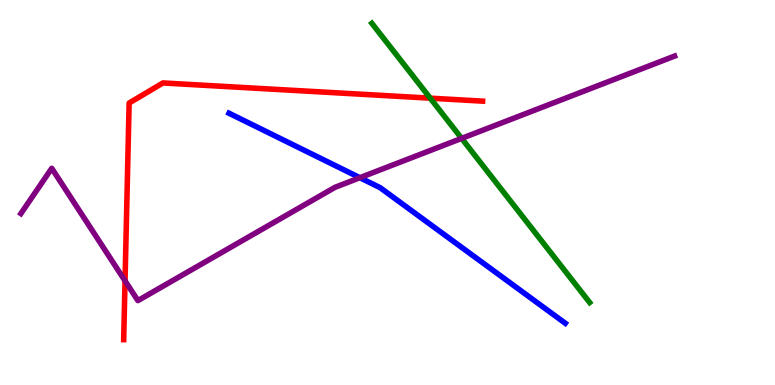[{'lines': ['blue', 'red'], 'intersections': []}, {'lines': ['green', 'red'], 'intersections': [{'x': 5.55, 'y': 7.45}]}, {'lines': ['purple', 'red'], 'intersections': [{'x': 1.61, 'y': 2.71}]}, {'lines': ['blue', 'green'], 'intersections': []}, {'lines': ['blue', 'purple'], 'intersections': [{'x': 4.64, 'y': 5.38}]}, {'lines': ['green', 'purple'], 'intersections': [{'x': 5.96, 'y': 6.41}]}]